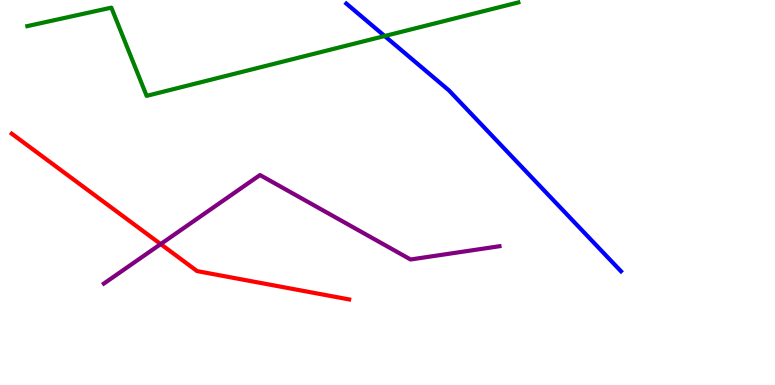[{'lines': ['blue', 'red'], 'intersections': []}, {'lines': ['green', 'red'], 'intersections': []}, {'lines': ['purple', 'red'], 'intersections': [{'x': 2.07, 'y': 3.66}]}, {'lines': ['blue', 'green'], 'intersections': [{'x': 4.96, 'y': 9.06}]}, {'lines': ['blue', 'purple'], 'intersections': []}, {'lines': ['green', 'purple'], 'intersections': []}]